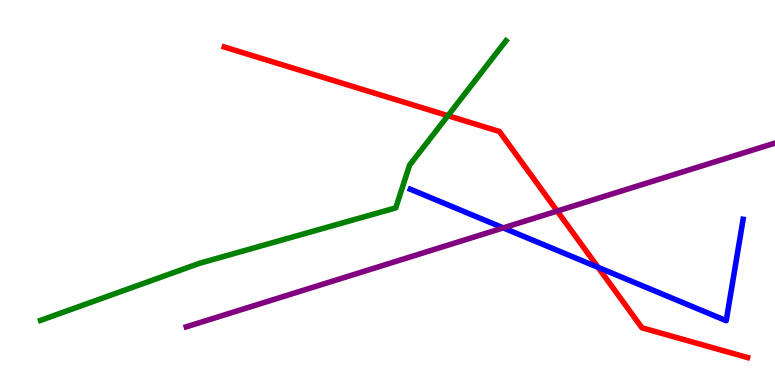[{'lines': ['blue', 'red'], 'intersections': [{'x': 7.72, 'y': 3.06}]}, {'lines': ['green', 'red'], 'intersections': [{'x': 5.78, 'y': 7.0}]}, {'lines': ['purple', 'red'], 'intersections': [{'x': 7.19, 'y': 4.52}]}, {'lines': ['blue', 'green'], 'intersections': []}, {'lines': ['blue', 'purple'], 'intersections': [{'x': 6.49, 'y': 4.08}]}, {'lines': ['green', 'purple'], 'intersections': []}]